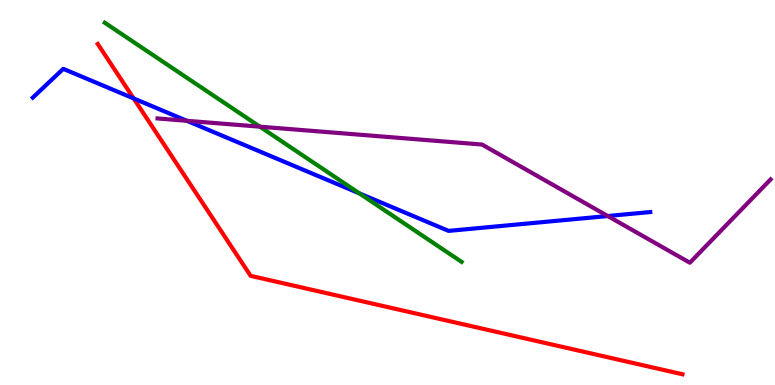[{'lines': ['blue', 'red'], 'intersections': [{'x': 1.72, 'y': 7.44}]}, {'lines': ['green', 'red'], 'intersections': []}, {'lines': ['purple', 'red'], 'intersections': []}, {'lines': ['blue', 'green'], 'intersections': [{'x': 4.64, 'y': 4.98}]}, {'lines': ['blue', 'purple'], 'intersections': [{'x': 2.41, 'y': 6.86}, {'x': 7.84, 'y': 4.39}]}, {'lines': ['green', 'purple'], 'intersections': [{'x': 3.35, 'y': 6.71}]}]